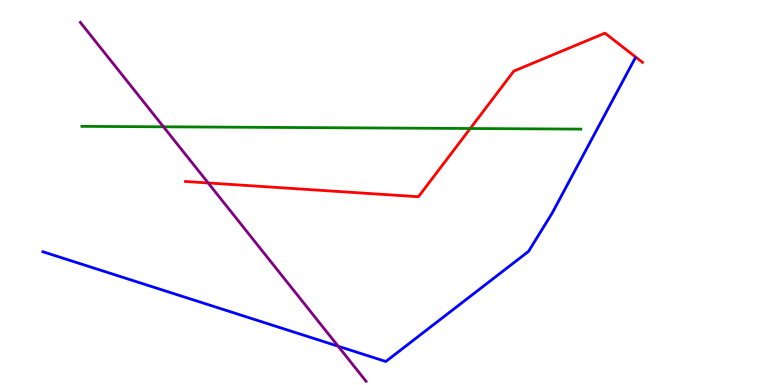[{'lines': ['blue', 'red'], 'intersections': []}, {'lines': ['green', 'red'], 'intersections': [{'x': 6.07, 'y': 6.66}]}, {'lines': ['purple', 'red'], 'intersections': [{'x': 2.69, 'y': 5.25}]}, {'lines': ['blue', 'green'], 'intersections': []}, {'lines': ['blue', 'purple'], 'intersections': [{'x': 4.36, 'y': 1.01}]}, {'lines': ['green', 'purple'], 'intersections': [{'x': 2.11, 'y': 6.71}]}]